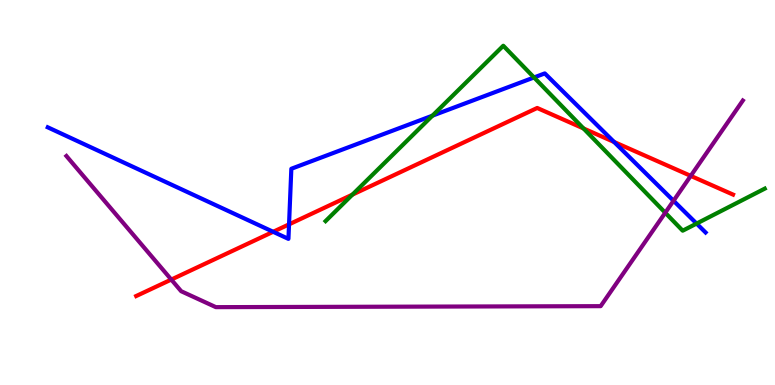[{'lines': ['blue', 'red'], 'intersections': [{'x': 3.52, 'y': 3.98}, {'x': 3.73, 'y': 4.17}, {'x': 7.92, 'y': 6.31}]}, {'lines': ['green', 'red'], 'intersections': [{'x': 4.55, 'y': 4.94}, {'x': 7.53, 'y': 6.66}]}, {'lines': ['purple', 'red'], 'intersections': [{'x': 2.21, 'y': 2.74}, {'x': 8.91, 'y': 5.43}]}, {'lines': ['blue', 'green'], 'intersections': [{'x': 5.58, 'y': 7.0}, {'x': 6.89, 'y': 7.99}, {'x': 8.99, 'y': 4.19}]}, {'lines': ['blue', 'purple'], 'intersections': [{'x': 8.69, 'y': 4.79}]}, {'lines': ['green', 'purple'], 'intersections': [{'x': 8.58, 'y': 4.47}]}]